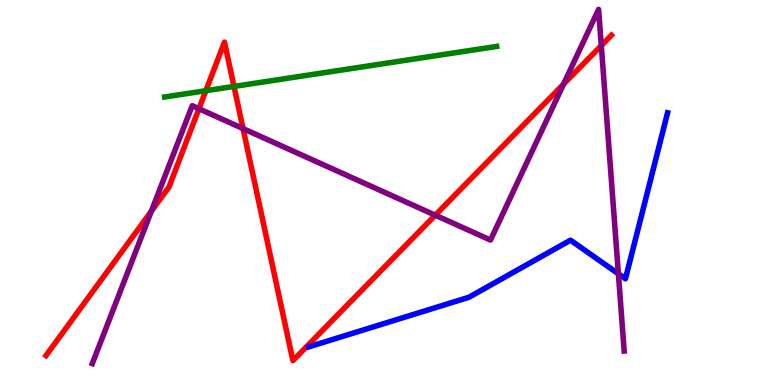[{'lines': ['blue', 'red'], 'intersections': []}, {'lines': ['green', 'red'], 'intersections': [{'x': 2.66, 'y': 7.64}, {'x': 3.02, 'y': 7.76}]}, {'lines': ['purple', 'red'], 'intersections': [{'x': 1.95, 'y': 4.51}, {'x': 2.57, 'y': 7.18}, {'x': 3.14, 'y': 6.66}, {'x': 5.62, 'y': 4.41}, {'x': 7.27, 'y': 7.82}, {'x': 7.76, 'y': 8.82}]}, {'lines': ['blue', 'green'], 'intersections': []}, {'lines': ['blue', 'purple'], 'intersections': [{'x': 7.98, 'y': 2.89}]}, {'lines': ['green', 'purple'], 'intersections': []}]